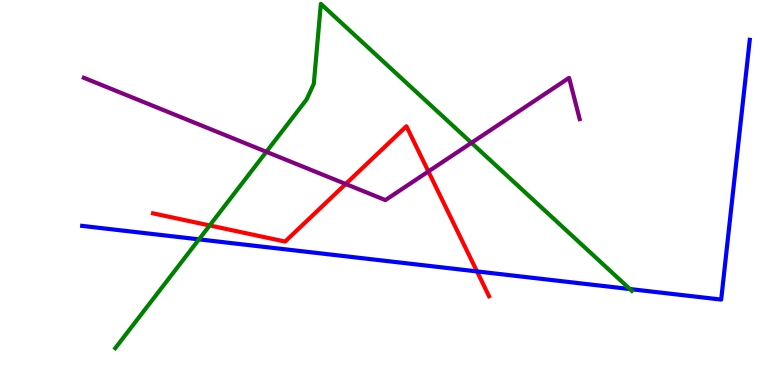[{'lines': ['blue', 'red'], 'intersections': [{'x': 6.15, 'y': 2.95}]}, {'lines': ['green', 'red'], 'intersections': [{'x': 2.71, 'y': 4.14}]}, {'lines': ['purple', 'red'], 'intersections': [{'x': 4.46, 'y': 5.22}, {'x': 5.53, 'y': 5.55}]}, {'lines': ['blue', 'green'], 'intersections': [{'x': 2.57, 'y': 3.78}, {'x': 8.13, 'y': 2.49}]}, {'lines': ['blue', 'purple'], 'intersections': []}, {'lines': ['green', 'purple'], 'intersections': [{'x': 3.44, 'y': 6.06}, {'x': 6.08, 'y': 6.29}]}]